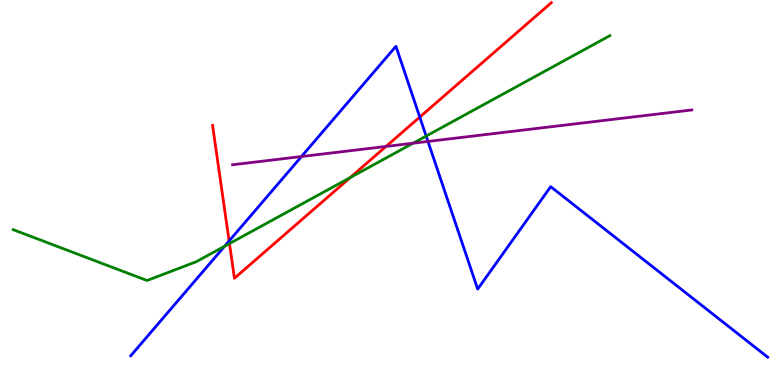[{'lines': ['blue', 'red'], 'intersections': [{'x': 2.96, 'y': 3.74}, {'x': 5.42, 'y': 6.96}]}, {'lines': ['green', 'red'], 'intersections': [{'x': 2.96, 'y': 3.67}, {'x': 4.52, 'y': 5.39}]}, {'lines': ['purple', 'red'], 'intersections': [{'x': 4.98, 'y': 6.2}]}, {'lines': ['blue', 'green'], 'intersections': [{'x': 2.9, 'y': 3.61}, {'x': 5.5, 'y': 6.47}]}, {'lines': ['blue', 'purple'], 'intersections': [{'x': 3.89, 'y': 5.93}, {'x': 5.52, 'y': 6.33}]}, {'lines': ['green', 'purple'], 'intersections': [{'x': 5.33, 'y': 6.28}]}]